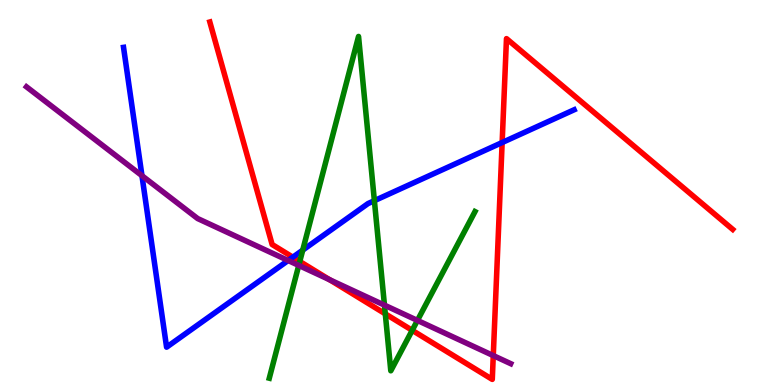[{'lines': ['blue', 'red'], 'intersections': [{'x': 3.78, 'y': 3.32}, {'x': 6.48, 'y': 6.3}]}, {'lines': ['green', 'red'], 'intersections': [{'x': 3.87, 'y': 3.21}, {'x': 4.97, 'y': 1.85}, {'x': 5.32, 'y': 1.42}]}, {'lines': ['purple', 'red'], 'intersections': [{'x': 4.25, 'y': 2.73}, {'x': 6.36, 'y': 0.764}]}, {'lines': ['blue', 'green'], 'intersections': [{'x': 3.91, 'y': 3.5}, {'x': 4.83, 'y': 4.79}]}, {'lines': ['blue', 'purple'], 'intersections': [{'x': 1.83, 'y': 5.44}, {'x': 3.72, 'y': 3.23}]}, {'lines': ['green', 'purple'], 'intersections': [{'x': 3.85, 'y': 3.11}, {'x': 4.96, 'y': 2.07}, {'x': 5.39, 'y': 1.68}]}]